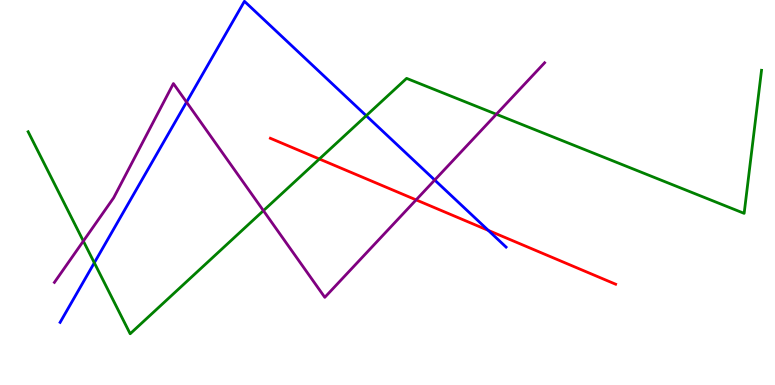[{'lines': ['blue', 'red'], 'intersections': [{'x': 6.3, 'y': 4.02}]}, {'lines': ['green', 'red'], 'intersections': [{'x': 4.12, 'y': 5.87}]}, {'lines': ['purple', 'red'], 'intersections': [{'x': 5.37, 'y': 4.81}]}, {'lines': ['blue', 'green'], 'intersections': [{'x': 1.22, 'y': 3.17}, {'x': 4.73, 'y': 6.99}]}, {'lines': ['blue', 'purple'], 'intersections': [{'x': 2.41, 'y': 7.35}, {'x': 5.61, 'y': 5.32}]}, {'lines': ['green', 'purple'], 'intersections': [{'x': 1.08, 'y': 3.74}, {'x': 3.4, 'y': 4.53}, {'x': 6.4, 'y': 7.03}]}]